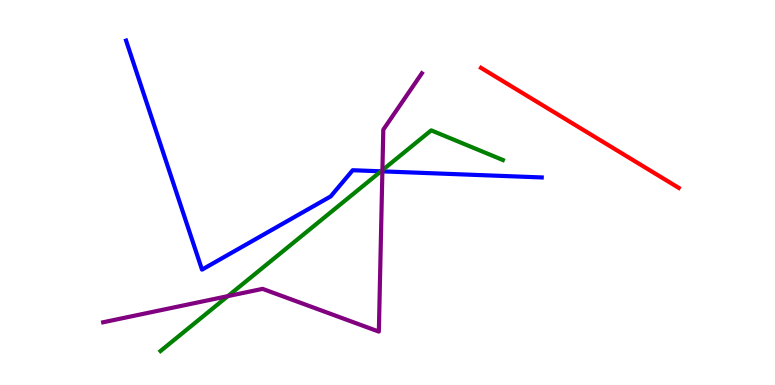[{'lines': ['blue', 'red'], 'intersections': []}, {'lines': ['green', 'red'], 'intersections': []}, {'lines': ['purple', 'red'], 'intersections': []}, {'lines': ['blue', 'green'], 'intersections': [{'x': 4.92, 'y': 5.55}]}, {'lines': ['blue', 'purple'], 'intersections': [{'x': 4.93, 'y': 5.55}]}, {'lines': ['green', 'purple'], 'intersections': [{'x': 2.94, 'y': 2.31}, {'x': 4.93, 'y': 5.58}]}]